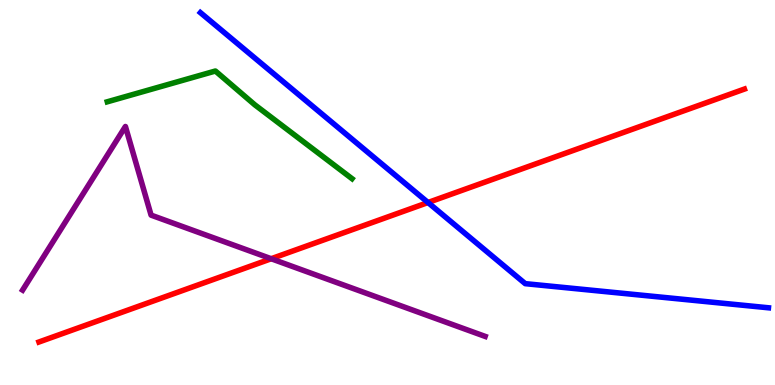[{'lines': ['blue', 'red'], 'intersections': [{'x': 5.52, 'y': 4.74}]}, {'lines': ['green', 'red'], 'intersections': []}, {'lines': ['purple', 'red'], 'intersections': [{'x': 3.5, 'y': 3.28}]}, {'lines': ['blue', 'green'], 'intersections': []}, {'lines': ['blue', 'purple'], 'intersections': []}, {'lines': ['green', 'purple'], 'intersections': []}]